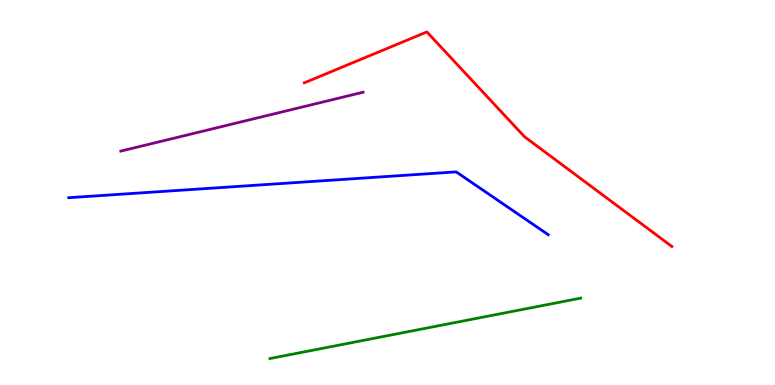[{'lines': ['blue', 'red'], 'intersections': []}, {'lines': ['green', 'red'], 'intersections': []}, {'lines': ['purple', 'red'], 'intersections': []}, {'lines': ['blue', 'green'], 'intersections': []}, {'lines': ['blue', 'purple'], 'intersections': []}, {'lines': ['green', 'purple'], 'intersections': []}]